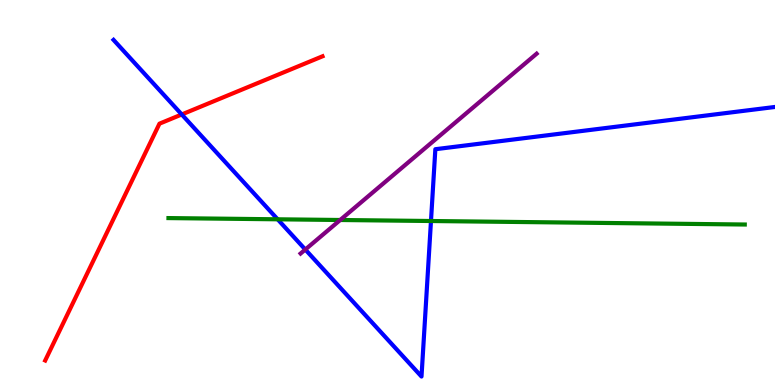[{'lines': ['blue', 'red'], 'intersections': [{'x': 2.35, 'y': 7.03}]}, {'lines': ['green', 'red'], 'intersections': []}, {'lines': ['purple', 'red'], 'intersections': []}, {'lines': ['blue', 'green'], 'intersections': [{'x': 3.58, 'y': 4.3}, {'x': 5.56, 'y': 4.26}]}, {'lines': ['blue', 'purple'], 'intersections': [{'x': 3.94, 'y': 3.52}]}, {'lines': ['green', 'purple'], 'intersections': [{'x': 4.39, 'y': 4.29}]}]